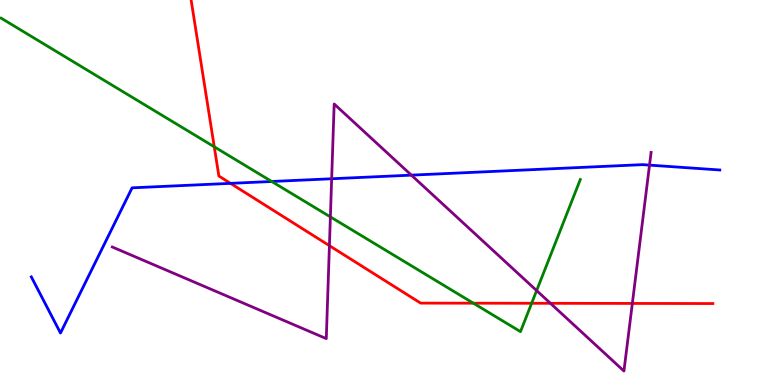[{'lines': ['blue', 'red'], 'intersections': [{'x': 2.97, 'y': 5.24}]}, {'lines': ['green', 'red'], 'intersections': [{'x': 2.76, 'y': 6.19}, {'x': 6.11, 'y': 2.12}, {'x': 6.86, 'y': 2.12}]}, {'lines': ['purple', 'red'], 'intersections': [{'x': 4.25, 'y': 3.62}, {'x': 7.1, 'y': 2.12}, {'x': 8.16, 'y': 2.12}]}, {'lines': ['blue', 'green'], 'intersections': [{'x': 3.51, 'y': 5.29}]}, {'lines': ['blue', 'purple'], 'intersections': [{'x': 4.28, 'y': 5.36}, {'x': 5.31, 'y': 5.45}, {'x': 8.38, 'y': 5.71}]}, {'lines': ['green', 'purple'], 'intersections': [{'x': 4.26, 'y': 4.37}, {'x': 6.92, 'y': 2.45}]}]